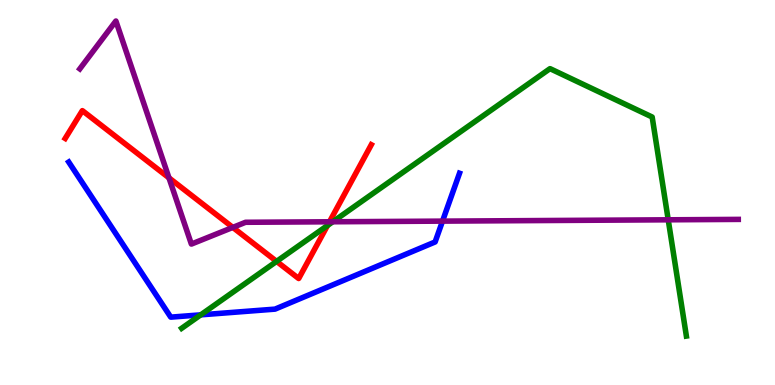[{'lines': ['blue', 'red'], 'intersections': []}, {'lines': ['green', 'red'], 'intersections': [{'x': 3.57, 'y': 3.21}, {'x': 4.23, 'y': 4.14}]}, {'lines': ['purple', 'red'], 'intersections': [{'x': 2.18, 'y': 5.38}, {'x': 3.0, 'y': 4.09}, {'x': 4.25, 'y': 4.24}]}, {'lines': ['blue', 'green'], 'intersections': [{'x': 2.59, 'y': 1.82}]}, {'lines': ['blue', 'purple'], 'intersections': [{'x': 5.71, 'y': 4.26}]}, {'lines': ['green', 'purple'], 'intersections': [{'x': 4.29, 'y': 4.24}, {'x': 8.62, 'y': 4.29}]}]